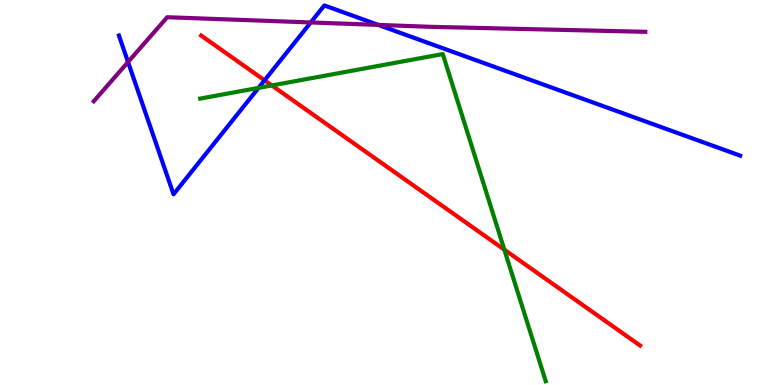[{'lines': ['blue', 'red'], 'intersections': [{'x': 3.41, 'y': 7.91}]}, {'lines': ['green', 'red'], 'intersections': [{'x': 3.51, 'y': 7.78}, {'x': 6.51, 'y': 3.52}]}, {'lines': ['purple', 'red'], 'intersections': []}, {'lines': ['blue', 'green'], 'intersections': [{'x': 3.34, 'y': 7.72}]}, {'lines': ['blue', 'purple'], 'intersections': [{'x': 1.65, 'y': 8.39}, {'x': 4.01, 'y': 9.42}, {'x': 4.88, 'y': 9.35}]}, {'lines': ['green', 'purple'], 'intersections': []}]